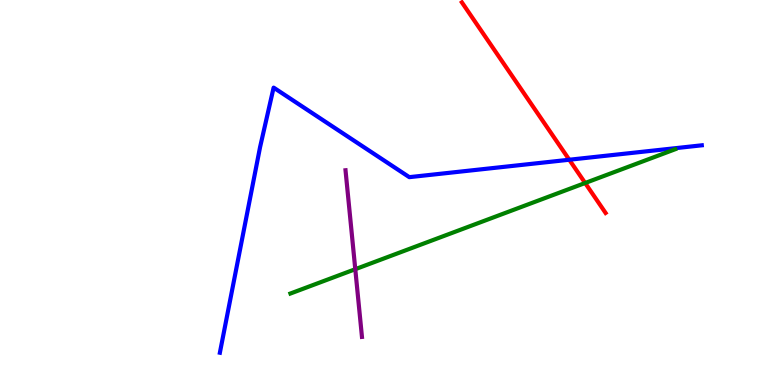[{'lines': ['blue', 'red'], 'intersections': [{'x': 7.35, 'y': 5.85}]}, {'lines': ['green', 'red'], 'intersections': [{'x': 7.55, 'y': 5.25}]}, {'lines': ['purple', 'red'], 'intersections': []}, {'lines': ['blue', 'green'], 'intersections': []}, {'lines': ['blue', 'purple'], 'intersections': []}, {'lines': ['green', 'purple'], 'intersections': [{'x': 4.58, 'y': 3.01}]}]